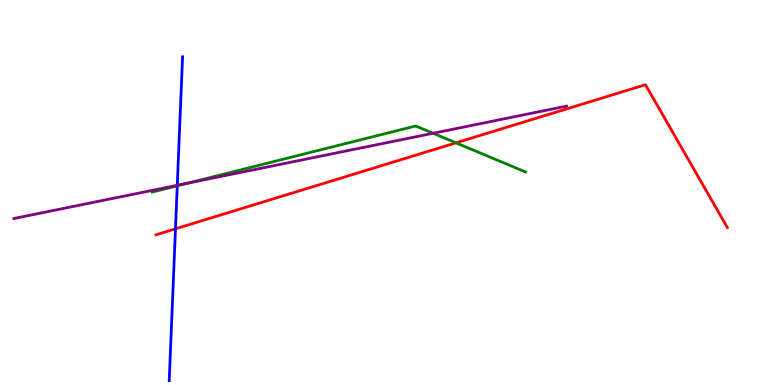[{'lines': ['blue', 'red'], 'intersections': [{'x': 2.26, 'y': 4.06}]}, {'lines': ['green', 'red'], 'intersections': [{'x': 5.88, 'y': 6.29}]}, {'lines': ['purple', 'red'], 'intersections': []}, {'lines': ['blue', 'green'], 'intersections': [{'x': 2.29, 'y': 5.17}]}, {'lines': ['blue', 'purple'], 'intersections': [{'x': 2.29, 'y': 5.19}]}, {'lines': ['green', 'purple'], 'intersections': [{'x': 2.42, 'y': 5.24}, {'x': 5.59, 'y': 6.54}]}]